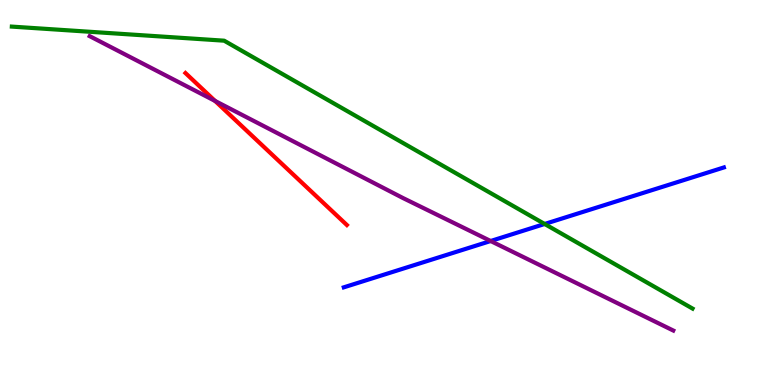[{'lines': ['blue', 'red'], 'intersections': []}, {'lines': ['green', 'red'], 'intersections': []}, {'lines': ['purple', 'red'], 'intersections': [{'x': 2.78, 'y': 7.38}]}, {'lines': ['blue', 'green'], 'intersections': [{'x': 7.03, 'y': 4.18}]}, {'lines': ['blue', 'purple'], 'intersections': [{'x': 6.33, 'y': 3.74}]}, {'lines': ['green', 'purple'], 'intersections': []}]